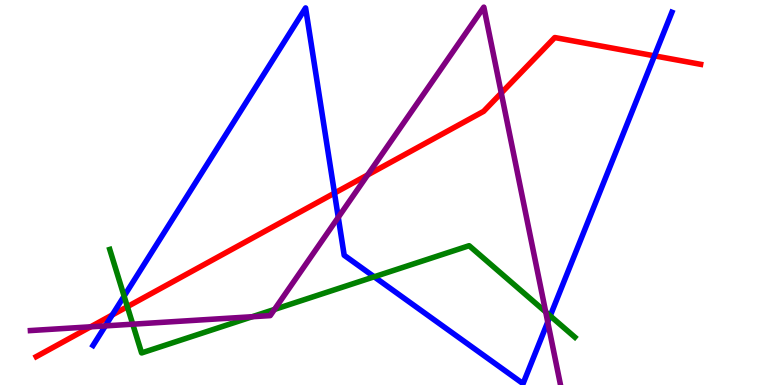[{'lines': ['blue', 'red'], 'intersections': [{'x': 1.45, 'y': 1.82}, {'x': 4.32, 'y': 4.98}, {'x': 8.44, 'y': 8.55}]}, {'lines': ['green', 'red'], 'intersections': [{'x': 1.64, 'y': 2.03}]}, {'lines': ['purple', 'red'], 'intersections': [{'x': 1.17, 'y': 1.51}, {'x': 4.74, 'y': 5.46}, {'x': 6.47, 'y': 7.58}]}, {'lines': ['blue', 'green'], 'intersections': [{'x': 1.6, 'y': 2.31}, {'x': 4.83, 'y': 2.81}, {'x': 7.1, 'y': 1.8}]}, {'lines': ['blue', 'purple'], 'intersections': [{'x': 1.36, 'y': 1.54}, {'x': 4.36, 'y': 4.36}, {'x': 7.07, 'y': 1.64}]}, {'lines': ['green', 'purple'], 'intersections': [{'x': 1.71, 'y': 1.58}, {'x': 3.25, 'y': 1.77}, {'x': 3.54, 'y': 1.96}, {'x': 7.04, 'y': 1.9}]}]